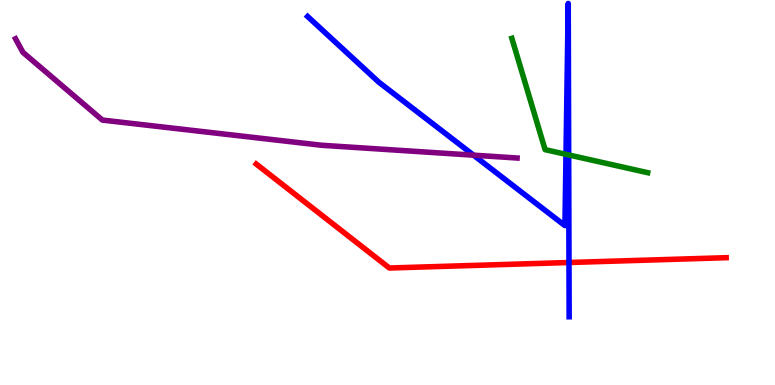[{'lines': ['blue', 'red'], 'intersections': [{'x': 7.34, 'y': 3.18}]}, {'lines': ['green', 'red'], 'intersections': []}, {'lines': ['purple', 'red'], 'intersections': []}, {'lines': ['blue', 'green'], 'intersections': [{'x': 7.3, 'y': 5.99}, {'x': 7.34, 'y': 5.98}]}, {'lines': ['blue', 'purple'], 'intersections': [{'x': 6.11, 'y': 5.97}]}, {'lines': ['green', 'purple'], 'intersections': []}]